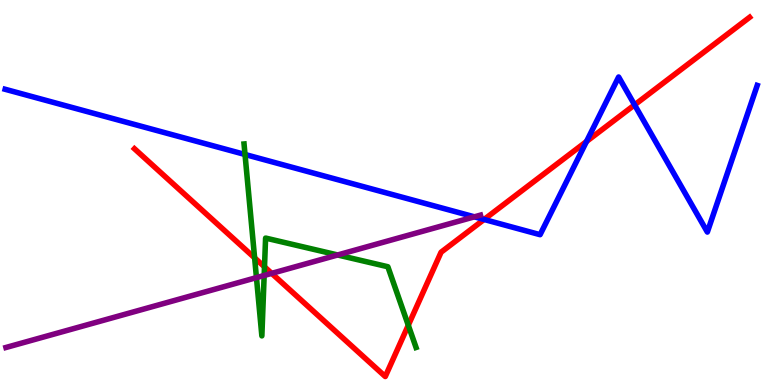[{'lines': ['blue', 'red'], 'intersections': [{'x': 6.25, 'y': 4.3}, {'x': 7.57, 'y': 6.32}, {'x': 8.19, 'y': 7.28}]}, {'lines': ['green', 'red'], 'intersections': [{'x': 3.29, 'y': 3.3}, {'x': 3.41, 'y': 3.07}, {'x': 5.27, 'y': 1.55}]}, {'lines': ['purple', 'red'], 'intersections': [{'x': 3.51, 'y': 2.9}]}, {'lines': ['blue', 'green'], 'intersections': [{'x': 3.16, 'y': 5.99}]}, {'lines': ['blue', 'purple'], 'intersections': [{'x': 6.12, 'y': 4.37}]}, {'lines': ['green', 'purple'], 'intersections': [{'x': 3.31, 'y': 2.79}, {'x': 3.41, 'y': 2.84}, {'x': 4.36, 'y': 3.38}]}]